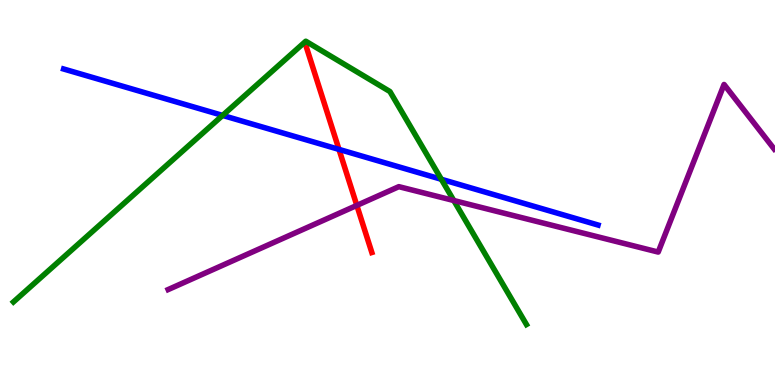[{'lines': ['blue', 'red'], 'intersections': [{'x': 4.37, 'y': 6.12}]}, {'lines': ['green', 'red'], 'intersections': []}, {'lines': ['purple', 'red'], 'intersections': [{'x': 4.6, 'y': 4.66}]}, {'lines': ['blue', 'green'], 'intersections': [{'x': 2.87, 'y': 7.0}, {'x': 5.69, 'y': 5.34}]}, {'lines': ['blue', 'purple'], 'intersections': []}, {'lines': ['green', 'purple'], 'intersections': [{'x': 5.86, 'y': 4.79}]}]